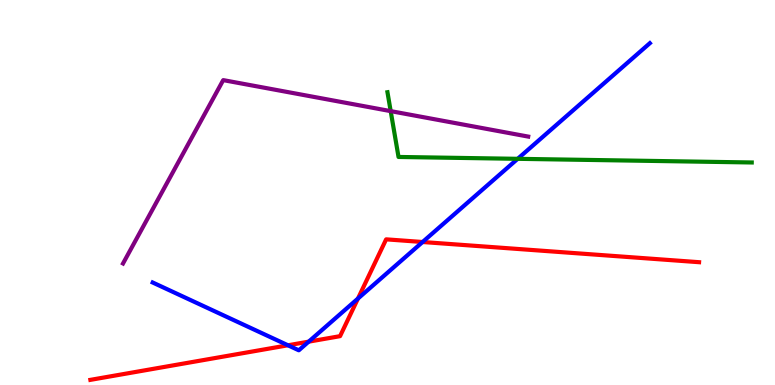[{'lines': ['blue', 'red'], 'intersections': [{'x': 3.72, 'y': 1.03}, {'x': 3.98, 'y': 1.13}, {'x': 4.62, 'y': 2.25}, {'x': 5.45, 'y': 3.71}]}, {'lines': ['green', 'red'], 'intersections': []}, {'lines': ['purple', 'red'], 'intersections': []}, {'lines': ['blue', 'green'], 'intersections': [{'x': 6.68, 'y': 5.87}]}, {'lines': ['blue', 'purple'], 'intersections': []}, {'lines': ['green', 'purple'], 'intersections': [{'x': 5.04, 'y': 7.11}]}]